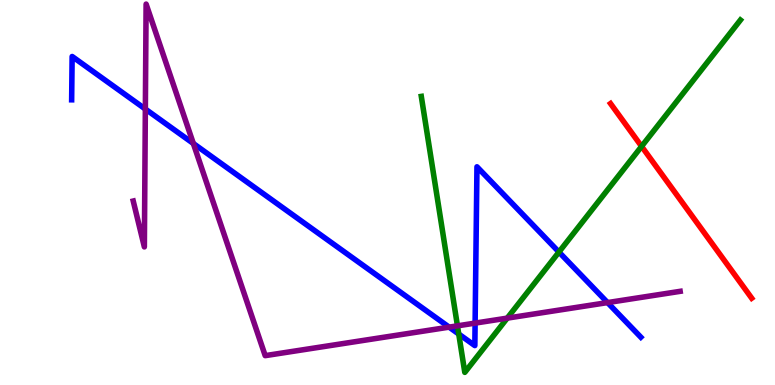[{'lines': ['blue', 'red'], 'intersections': []}, {'lines': ['green', 'red'], 'intersections': [{'x': 8.28, 'y': 6.2}]}, {'lines': ['purple', 'red'], 'intersections': []}, {'lines': ['blue', 'green'], 'intersections': [{'x': 5.92, 'y': 1.32}, {'x': 7.21, 'y': 3.45}]}, {'lines': ['blue', 'purple'], 'intersections': [{'x': 1.88, 'y': 7.17}, {'x': 2.49, 'y': 6.27}, {'x': 5.8, 'y': 1.5}, {'x': 6.13, 'y': 1.61}, {'x': 7.84, 'y': 2.14}]}, {'lines': ['green', 'purple'], 'intersections': [{'x': 5.9, 'y': 1.54}, {'x': 6.54, 'y': 1.74}]}]